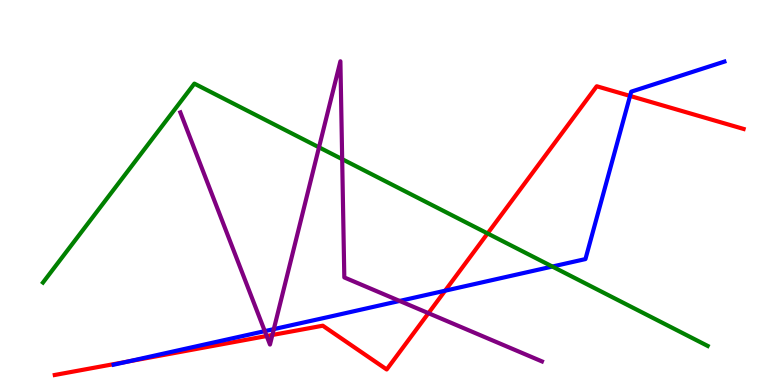[{'lines': ['blue', 'red'], 'intersections': [{'x': 1.65, 'y': 0.609}, {'x': 5.74, 'y': 2.45}, {'x': 8.13, 'y': 7.51}]}, {'lines': ['green', 'red'], 'intersections': [{'x': 6.29, 'y': 3.94}]}, {'lines': ['purple', 'red'], 'intersections': [{'x': 3.44, 'y': 1.27}, {'x': 3.51, 'y': 1.3}, {'x': 5.53, 'y': 1.87}]}, {'lines': ['blue', 'green'], 'intersections': [{'x': 7.13, 'y': 3.08}]}, {'lines': ['blue', 'purple'], 'intersections': [{'x': 3.42, 'y': 1.4}, {'x': 3.53, 'y': 1.45}, {'x': 5.16, 'y': 2.18}]}, {'lines': ['green', 'purple'], 'intersections': [{'x': 4.12, 'y': 6.17}, {'x': 4.42, 'y': 5.87}]}]